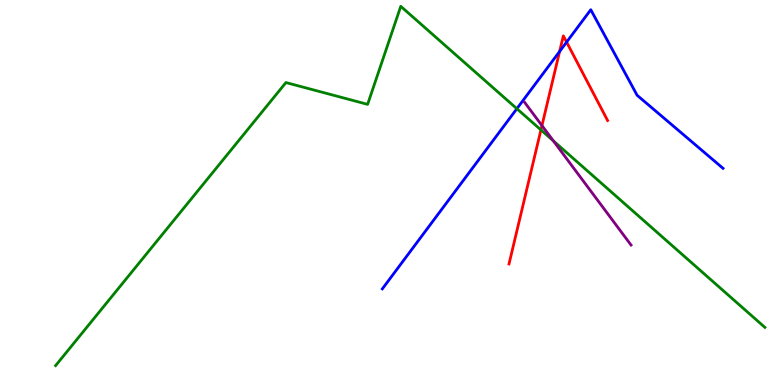[{'lines': ['blue', 'red'], 'intersections': [{'x': 7.22, 'y': 8.66}, {'x': 7.31, 'y': 8.91}]}, {'lines': ['green', 'red'], 'intersections': [{'x': 6.98, 'y': 6.63}]}, {'lines': ['purple', 'red'], 'intersections': [{'x': 6.99, 'y': 6.74}]}, {'lines': ['blue', 'green'], 'intersections': [{'x': 6.67, 'y': 7.18}]}, {'lines': ['blue', 'purple'], 'intersections': []}, {'lines': ['green', 'purple'], 'intersections': [{'x': 7.14, 'y': 6.34}]}]